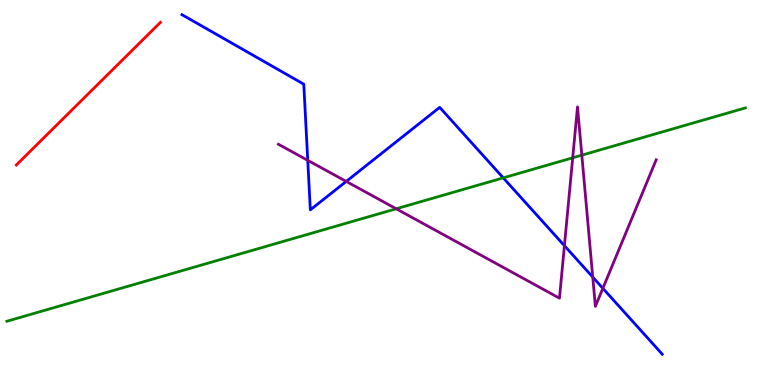[{'lines': ['blue', 'red'], 'intersections': []}, {'lines': ['green', 'red'], 'intersections': []}, {'lines': ['purple', 'red'], 'intersections': []}, {'lines': ['blue', 'green'], 'intersections': [{'x': 6.49, 'y': 5.38}]}, {'lines': ['blue', 'purple'], 'intersections': [{'x': 3.97, 'y': 5.84}, {'x': 4.47, 'y': 5.29}, {'x': 7.28, 'y': 3.62}, {'x': 7.65, 'y': 2.8}, {'x': 7.78, 'y': 2.51}]}, {'lines': ['green', 'purple'], 'intersections': [{'x': 5.11, 'y': 4.58}, {'x': 7.39, 'y': 5.9}, {'x': 7.51, 'y': 5.97}]}]